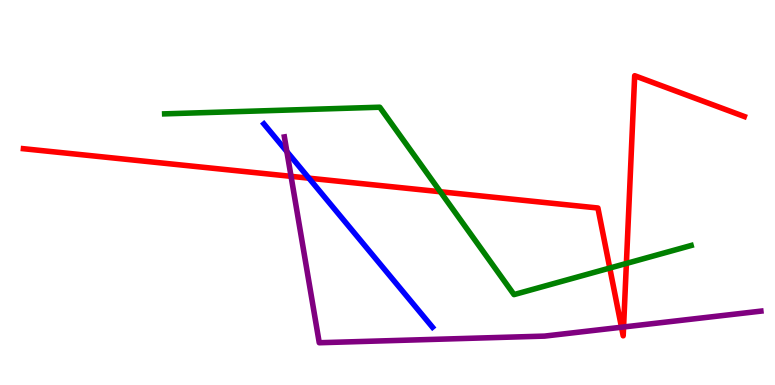[{'lines': ['blue', 'red'], 'intersections': [{'x': 3.99, 'y': 5.37}]}, {'lines': ['green', 'red'], 'intersections': [{'x': 5.68, 'y': 5.02}, {'x': 7.87, 'y': 3.04}, {'x': 8.08, 'y': 3.16}]}, {'lines': ['purple', 'red'], 'intersections': [{'x': 3.76, 'y': 5.42}, {'x': 8.02, 'y': 1.5}, {'x': 8.05, 'y': 1.51}]}, {'lines': ['blue', 'green'], 'intersections': []}, {'lines': ['blue', 'purple'], 'intersections': [{'x': 3.7, 'y': 6.06}]}, {'lines': ['green', 'purple'], 'intersections': []}]